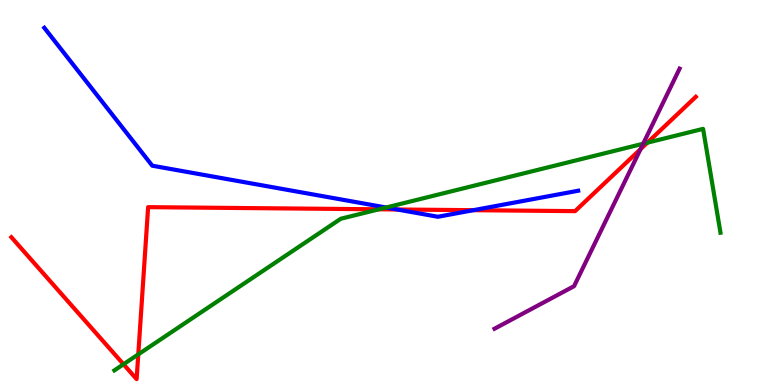[{'lines': ['blue', 'red'], 'intersections': [{'x': 5.12, 'y': 4.56}, {'x': 6.11, 'y': 4.54}]}, {'lines': ['green', 'red'], 'intersections': [{'x': 1.59, 'y': 0.539}, {'x': 1.78, 'y': 0.796}, {'x': 4.89, 'y': 4.56}, {'x': 8.35, 'y': 6.29}]}, {'lines': ['purple', 'red'], 'intersections': [{'x': 8.26, 'y': 6.13}]}, {'lines': ['blue', 'green'], 'intersections': [{'x': 4.98, 'y': 4.61}]}, {'lines': ['blue', 'purple'], 'intersections': []}, {'lines': ['green', 'purple'], 'intersections': [{'x': 8.3, 'y': 6.27}]}]